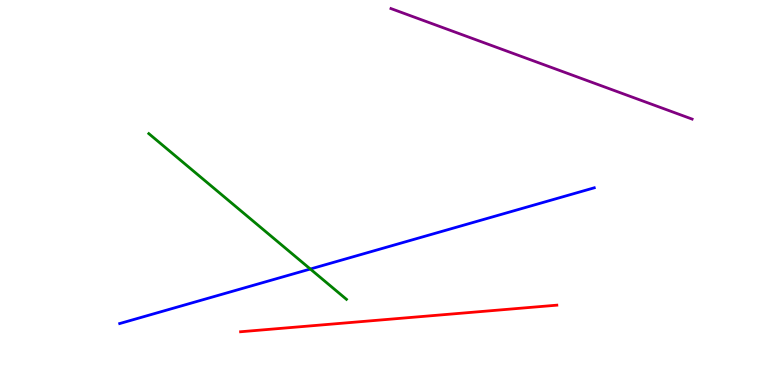[{'lines': ['blue', 'red'], 'intersections': []}, {'lines': ['green', 'red'], 'intersections': []}, {'lines': ['purple', 'red'], 'intersections': []}, {'lines': ['blue', 'green'], 'intersections': [{'x': 4.0, 'y': 3.01}]}, {'lines': ['blue', 'purple'], 'intersections': []}, {'lines': ['green', 'purple'], 'intersections': []}]